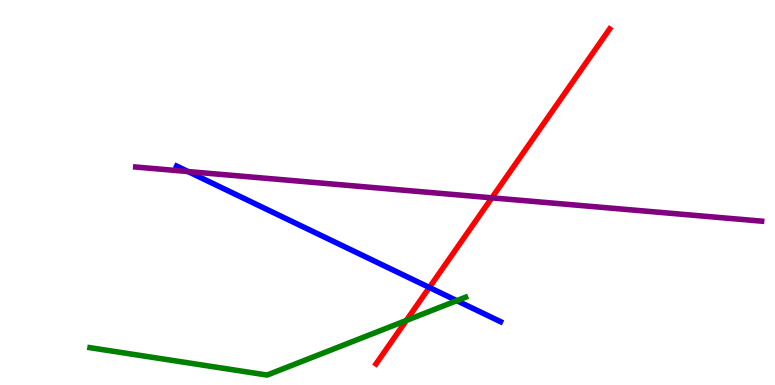[{'lines': ['blue', 'red'], 'intersections': [{'x': 5.54, 'y': 2.53}]}, {'lines': ['green', 'red'], 'intersections': [{'x': 5.24, 'y': 1.68}]}, {'lines': ['purple', 'red'], 'intersections': [{'x': 6.35, 'y': 4.86}]}, {'lines': ['blue', 'green'], 'intersections': [{'x': 5.89, 'y': 2.19}]}, {'lines': ['blue', 'purple'], 'intersections': [{'x': 2.43, 'y': 5.54}]}, {'lines': ['green', 'purple'], 'intersections': []}]